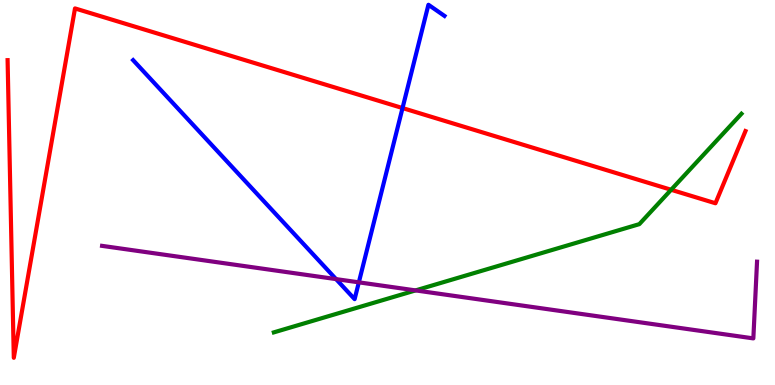[{'lines': ['blue', 'red'], 'intersections': [{'x': 5.19, 'y': 7.19}]}, {'lines': ['green', 'red'], 'intersections': [{'x': 8.66, 'y': 5.07}]}, {'lines': ['purple', 'red'], 'intersections': []}, {'lines': ['blue', 'green'], 'intersections': []}, {'lines': ['blue', 'purple'], 'intersections': [{'x': 4.34, 'y': 2.75}, {'x': 4.63, 'y': 2.67}]}, {'lines': ['green', 'purple'], 'intersections': [{'x': 5.36, 'y': 2.46}]}]